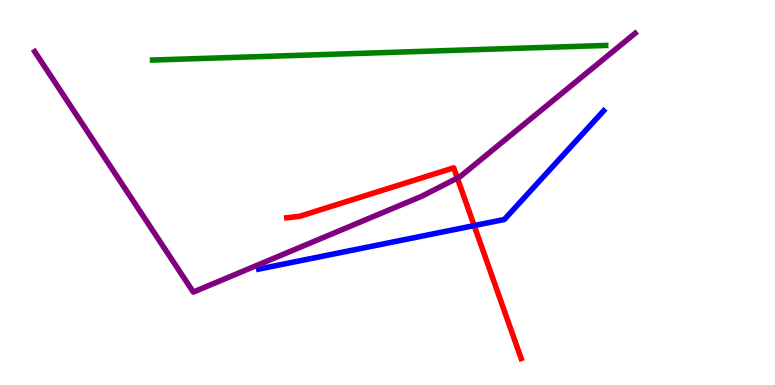[{'lines': ['blue', 'red'], 'intersections': [{'x': 6.12, 'y': 4.14}]}, {'lines': ['green', 'red'], 'intersections': []}, {'lines': ['purple', 'red'], 'intersections': [{'x': 5.9, 'y': 5.37}]}, {'lines': ['blue', 'green'], 'intersections': []}, {'lines': ['blue', 'purple'], 'intersections': []}, {'lines': ['green', 'purple'], 'intersections': []}]